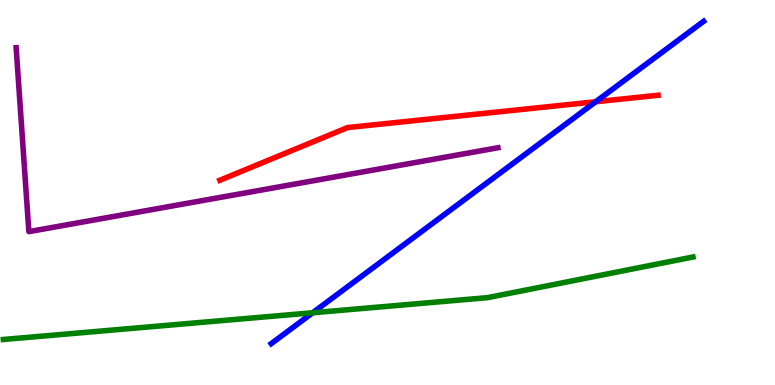[{'lines': ['blue', 'red'], 'intersections': [{'x': 7.69, 'y': 7.36}]}, {'lines': ['green', 'red'], 'intersections': []}, {'lines': ['purple', 'red'], 'intersections': []}, {'lines': ['blue', 'green'], 'intersections': [{'x': 4.03, 'y': 1.88}]}, {'lines': ['blue', 'purple'], 'intersections': []}, {'lines': ['green', 'purple'], 'intersections': []}]